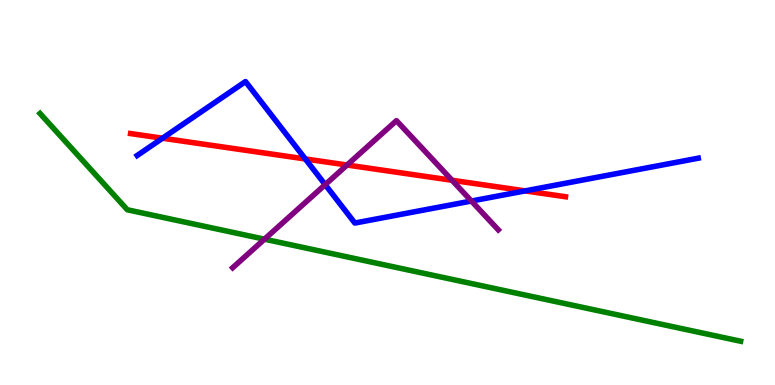[{'lines': ['blue', 'red'], 'intersections': [{'x': 2.1, 'y': 6.41}, {'x': 3.94, 'y': 5.87}, {'x': 6.78, 'y': 5.04}]}, {'lines': ['green', 'red'], 'intersections': []}, {'lines': ['purple', 'red'], 'intersections': [{'x': 4.48, 'y': 5.71}, {'x': 5.83, 'y': 5.32}]}, {'lines': ['blue', 'green'], 'intersections': []}, {'lines': ['blue', 'purple'], 'intersections': [{'x': 4.2, 'y': 5.2}, {'x': 6.08, 'y': 4.78}]}, {'lines': ['green', 'purple'], 'intersections': [{'x': 3.41, 'y': 3.79}]}]